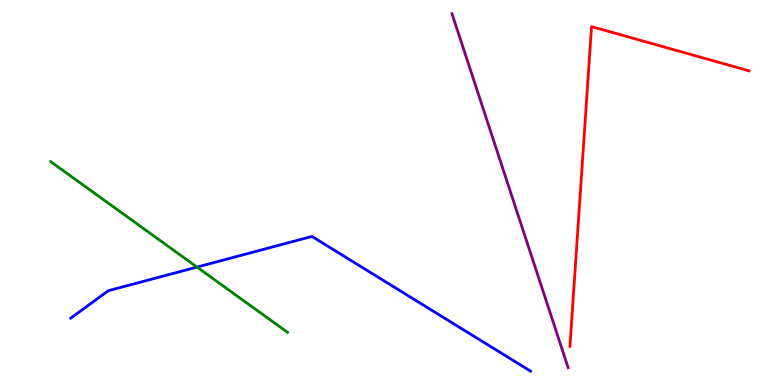[{'lines': ['blue', 'red'], 'intersections': []}, {'lines': ['green', 'red'], 'intersections': []}, {'lines': ['purple', 'red'], 'intersections': []}, {'lines': ['blue', 'green'], 'intersections': [{'x': 2.54, 'y': 3.06}]}, {'lines': ['blue', 'purple'], 'intersections': []}, {'lines': ['green', 'purple'], 'intersections': []}]